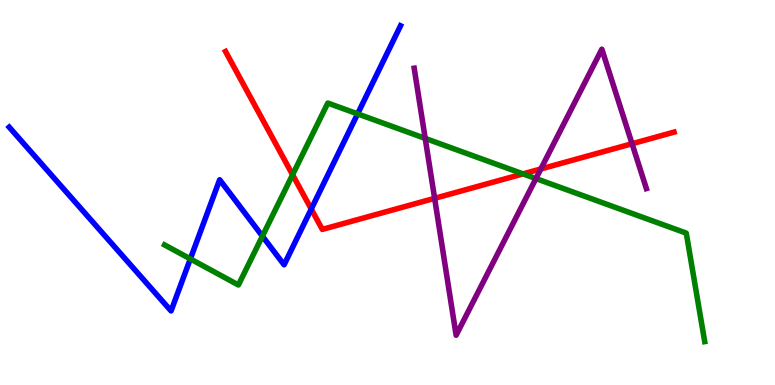[{'lines': ['blue', 'red'], 'intersections': [{'x': 4.02, 'y': 4.57}]}, {'lines': ['green', 'red'], 'intersections': [{'x': 3.78, 'y': 5.46}, {'x': 6.75, 'y': 5.48}]}, {'lines': ['purple', 'red'], 'intersections': [{'x': 5.61, 'y': 4.85}, {'x': 6.98, 'y': 5.61}, {'x': 8.16, 'y': 6.27}]}, {'lines': ['blue', 'green'], 'intersections': [{'x': 2.46, 'y': 3.28}, {'x': 3.39, 'y': 3.87}, {'x': 4.61, 'y': 7.04}]}, {'lines': ['blue', 'purple'], 'intersections': []}, {'lines': ['green', 'purple'], 'intersections': [{'x': 5.49, 'y': 6.41}, {'x': 6.92, 'y': 5.36}]}]